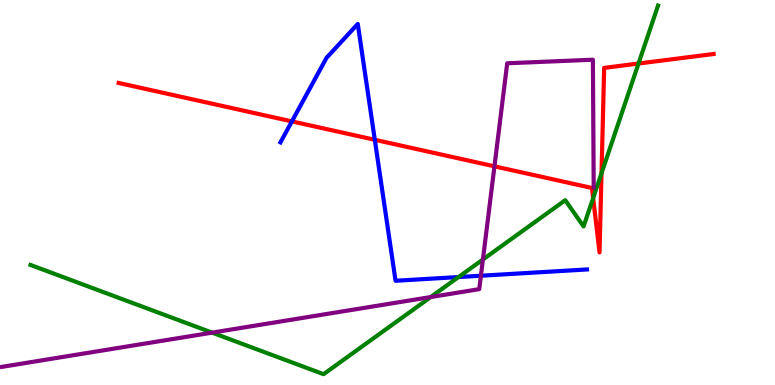[{'lines': ['blue', 'red'], 'intersections': [{'x': 3.77, 'y': 6.85}, {'x': 4.84, 'y': 6.37}]}, {'lines': ['green', 'red'], 'intersections': [{'x': 7.65, 'y': 4.85}, {'x': 7.76, 'y': 5.5}, {'x': 8.24, 'y': 8.35}]}, {'lines': ['purple', 'red'], 'intersections': [{'x': 6.38, 'y': 5.68}]}, {'lines': ['blue', 'green'], 'intersections': [{'x': 5.92, 'y': 2.8}]}, {'lines': ['blue', 'purple'], 'intersections': [{'x': 6.21, 'y': 2.84}]}, {'lines': ['green', 'purple'], 'intersections': [{'x': 2.74, 'y': 1.36}, {'x': 5.56, 'y': 2.28}, {'x': 6.23, 'y': 3.26}]}]